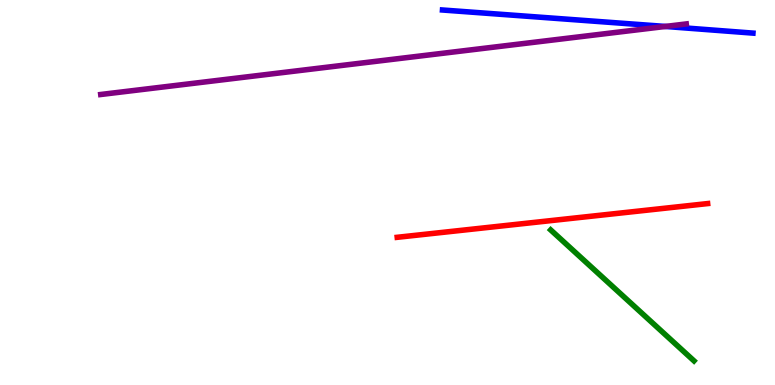[{'lines': ['blue', 'red'], 'intersections': []}, {'lines': ['green', 'red'], 'intersections': []}, {'lines': ['purple', 'red'], 'intersections': []}, {'lines': ['blue', 'green'], 'intersections': []}, {'lines': ['blue', 'purple'], 'intersections': [{'x': 8.59, 'y': 9.31}]}, {'lines': ['green', 'purple'], 'intersections': []}]